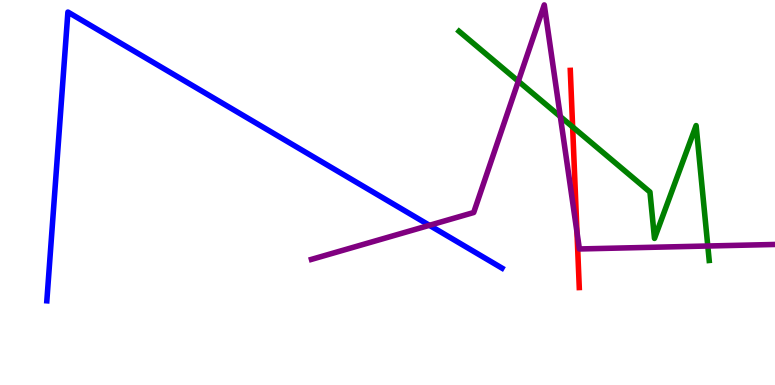[{'lines': ['blue', 'red'], 'intersections': []}, {'lines': ['green', 'red'], 'intersections': [{'x': 7.39, 'y': 6.7}]}, {'lines': ['purple', 'red'], 'intersections': [{'x': 7.44, 'y': 3.97}]}, {'lines': ['blue', 'green'], 'intersections': []}, {'lines': ['blue', 'purple'], 'intersections': [{'x': 5.54, 'y': 4.15}]}, {'lines': ['green', 'purple'], 'intersections': [{'x': 6.69, 'y': 7.89}, {'x': 7.23, 'y': 6.97}, {'x': 9.13, 'y': 3.61}]}]